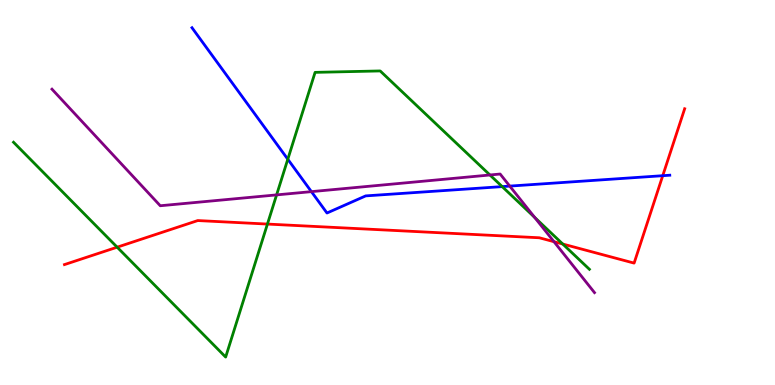[{'lines': ['blue', 'red'], 'intersections': [{'x': 8.55, 'y': 5.44}]}, {'lines': ['green', 'red'], 'intersections': [{'x': 1.51, 'y': 3.58}, {'x': 3.45, 'y': 4.18}, {'x': 7.26, 'y': 3.66}]}, {'lines': ['purple', 'red'], 'intersections': [{'x': 7.15, 'y': 3.72}]}, {'lines': ['blue', 'green'], 'intersections': [{'x': 3.71, 'y': 5.86}, {'x': 6.48, 'y': 5.15}]}, {'lines': ['blue', 'purple'], 'intersections': [{'x': 4.02, 'y': 5.02}, {'x': 6.58, 'y': 5.17}]}, {'lines': ['green', 'purple'], 'intersections': [{'x': 3.57, 'y': 4.94}, {'x': 6.32, 'y': 5.46}, {'x': 6.9, 'y': 4.35}]}]